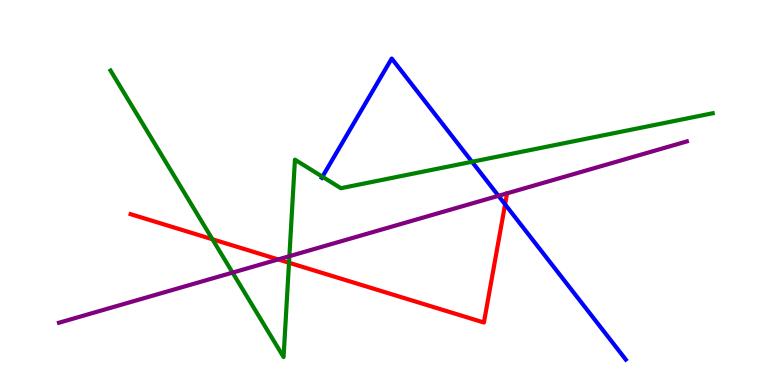[{'lines': ['blue', 'red'], 'intersections': [{'x': 6.52, 'y': 4.69}]}, {'lines': ['green', 'red'], 'intersections': [{'x': 2.74, 'y': 3.79}, {'x': 3.73, 'y': 3.18}]}, {'lines': ['purple', 'red'], 'intersections': [{'x': 3.59, 'y': 3.26}]}, {'lines': ['blue', 'green'], 'intersections': [{'x': 4.16, 'y': 5.41}, {'x': 6.09, 'y': 5.8}]}, {'lines': ['blue', 'purple'], 'intersections': [{'x': 6.43, 'y': 4.91}]}, {'lines': ['green', 'purple'], 'intersections': [{'x': 3.0, 'y': 2.92}, {'x': 3.73, 'y': 3.35}]}]